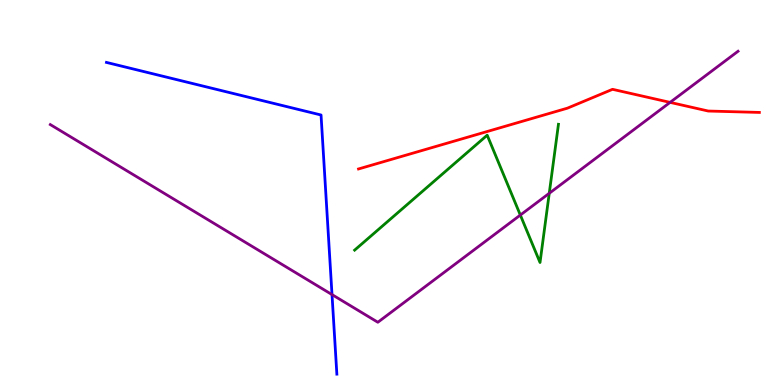[{'lines': ['blue', 'red'], 'intersections': []}, {'lines': ['green', 'red'], 'intersections': []}, {'lines': ['purple', 'red'], 'intersections': [{'x': 8.65, 'y': 7.34}]}, {'lines': ['blue', 'green'], 'intersections': []}, {'lines': ['blue', 'purple'], 'intersections': [{'x': 4.28, 'y': 2.35}]}, {'lines': ['green', 'purple'], 'intersections': [{'x': 6.71, 'y': 4.41}, {'x': 7.09, 'y': 4.98}]}]